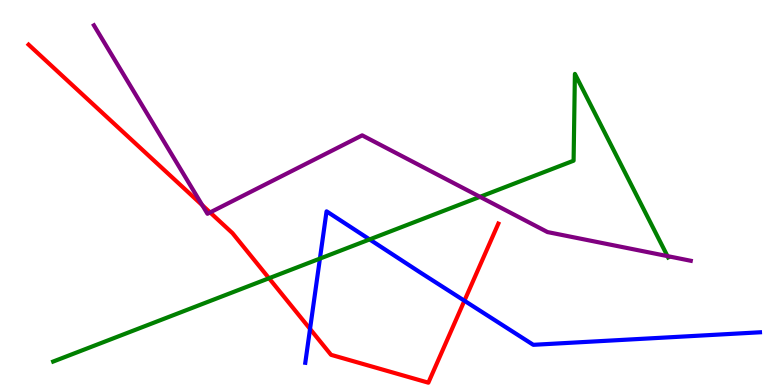[{'lines': ['blue', 'red'], 'intersections': [{'x': 4.0, 'y': 1.46}, {'x': 5.99, 'y': 2.19}]}, {'lines': ['green', 'red'], 'intersections': [{'x': 3.47, 'y': 2.77}]}, {'lines': ['purple', 'red'], 'intersections': [{'x': 2.61, 'y': 4.67}, {'x': 2.71, 'y': 4.48}]}, {'lines': ['blue', 'green'], 'intersections': [{'x': 4.13, 'y': 3.28}, {'x': 4.77, 'y': 3.78}]}, {'lines': ['blue', 'purple'], 'intersections': []}, {'lines': ['green', 'purple'], 'intersections': [{'x': 6.19, 'y': 4.89}, {'x': 8.61, 'y': 3.35}]}]